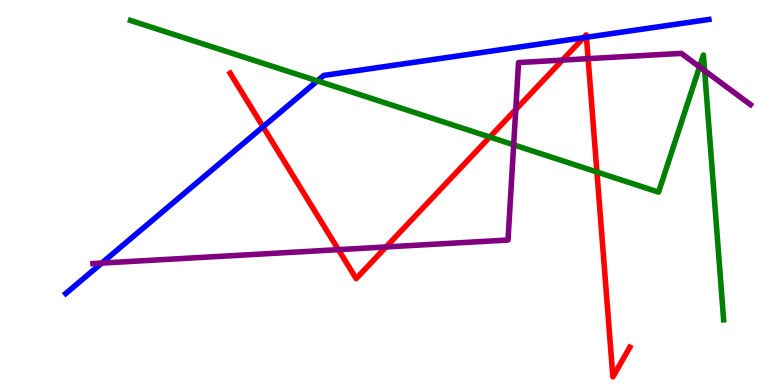[{'lines': ['blue', 'red'], 'intersections': [{'x': 3.39, 'y': 6.71}, {'x': 7.53, 'y': 9.02}, {'x': 7.57, 'y': 9.03}]}, {'lines': ['green', 'red'], 'intersections': [{'x': 6.32, 'y': 6.44}, {'x': 7.7, 'y': 5.53}]}, {'lines': ['purple', 'red'], 'intersections': [{'x': 4.37, 'y': 3.52}, {'x': 4.98, 'y': 3.59}, {'x': 6.65, 'y': 7.15}, {'x': 7.26, 'y': 8.44}, {'x': 7.59, 'y': 8.48}]}, {'lines': ['blue', 'green'], 'intersections': [{'x': 4.1, 'y': 7.9}]}, {'lines': ['blue', 'purple'], 'intersections': [{'x': 1.31, 'y': 3.17}]}, {'lines': ['green', 'purple'], 'intersections': [{'x': 6.63, 'y': 6.24}, {'x': 9.03, 'y': 8.26}, {'x': 9.09, 'y': 8.16}]}]